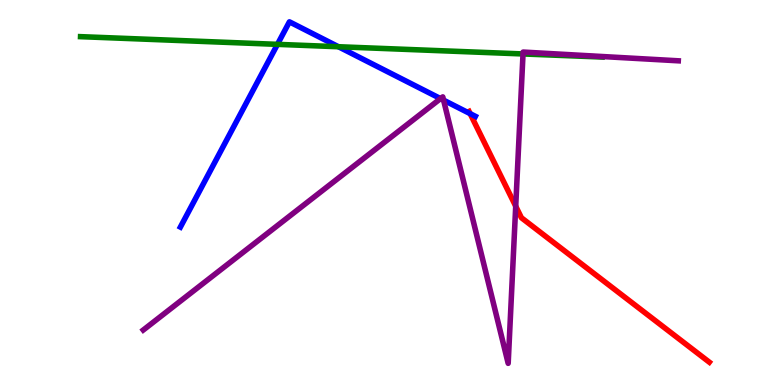[{'lines': ['blue', 'red'], 'intersections': [{'x': 6.07, 'y': 7.05}]}, {'lines': ['green', 'red'], 'intersections': []}, {'lines': ['purple', 'red'], 'intersections': [{'x': 6.65, 'y': 4.64}]}, {'lines': ['blue', 'green'], 'intersections': [{'x': 3.58, 'y': 8.85}, {'x': 4.37, 'y': 8.79}]}, {'lines': ['blue', 'purple'], 'intersections': [{'x': 5.68, 'y': 7.44}, {'x': 5.72, 'y': 7.4}]}, {'lines': ['green', 'purple'], 'intersections': [{'x': 6.75, 'y': 8.6}]}]